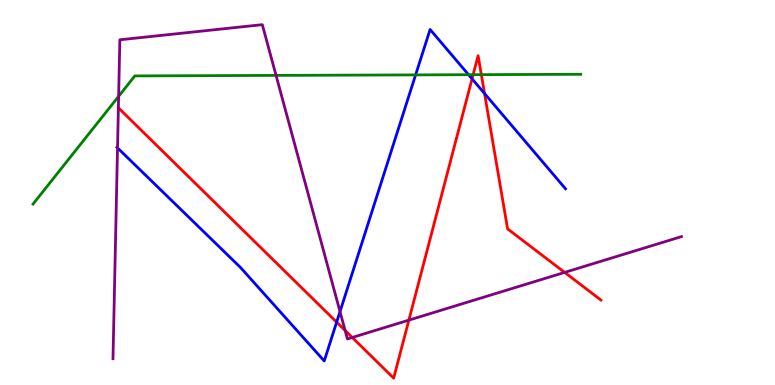[{'lines': ['blue', 'red'], 'intersections': [{'x': 4.34, 'y': 1.63}, {'x': 6.09, 'y': 7.95}, {'x': 6.25, 'y': 7.57}]}, {'lines': ['green', 'red'], 'intersections': [{'x': 6.1, 'y': 8.06}, {'x': 6.21, 'y': 8.06}]}, {'lines': ['purple', 'red'], 'intersections': [{'x': 4.45, 'y': 1.42}, {'x': 4.55, 'y': 1.23}, {'x': 5.28, 'y': 1.68}, {'x': 7.29, 'y': 2.92}]}, {'lines': ['blue', 'green'], 'intersections': [{'x': 5.36, 'y': 8.05}, {'x': 6.05, 'y': 8.06}]}, {'lines': ['blue', 'purple'], 'intersections': [{'x': 1.52, 'y': 6.16}, {'x': 4.39, 'y': 1.91}]}, {'lines': ['green', 'purple'], 'intersections': [{'x': 1.53, 'y': 7.5}, {'x': 3.56, 'y': 8.04}]}]